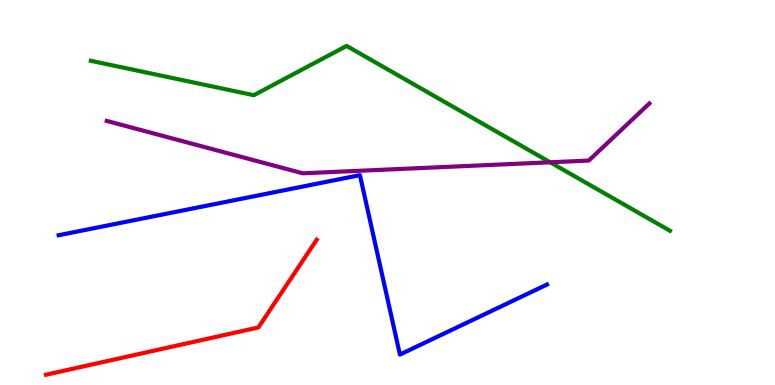[{'lines': ['blue', 'red'], 'intersections': []}, {'lines': ['green', 'red'], 'intersections': []}, {'lines': ['purple', 'red'], 'intersections': []}, {'lines': ['blue', 'green'], 'intersections': []}, {'lines': ['blue', 'purple'], 'intersections': []}, {'lines': ['green', 'purple'], 'intersections': [{'x': 7.1, 'y': 5.78}]}]